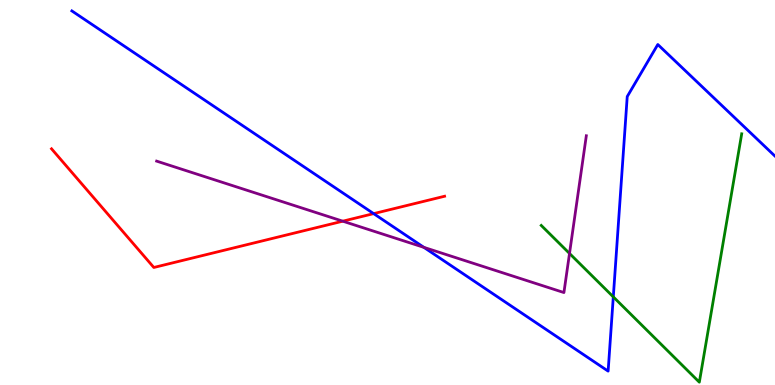[{'lines': ['blue', 'red'], 'intersections': [{'x': 4.82, 'y': 4.45}]}, {'lines': ['green', 'red'], 'intersections': []}, {'lines': ['purple', 'red'], 'intersections': [{'x': 4.42, 'y': 4.25}]}, {'lines': ['blue', 'green'], 'intersections': [{'x': 7.91, 'y': 2.29}]}, {'lines': ['blue', 'purple'], 'intersections': [{'x': 5.47, 'y': 3.57}]}, {'lines': ['green', 'purple'], 'intersections': [{'x': 7.35, 'y': 3.42}]}]